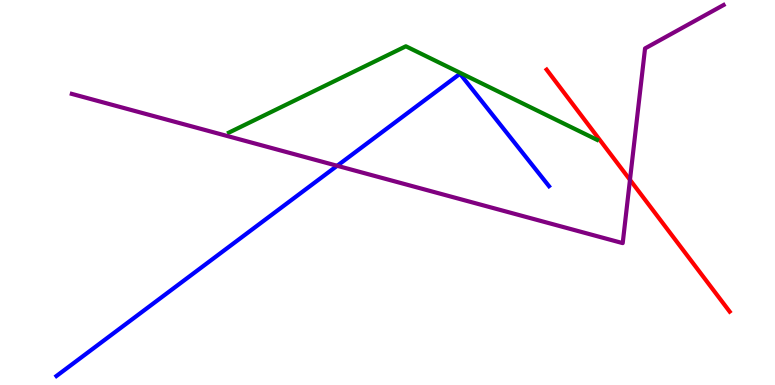[{'lines': ['blue', 'red'], 'intersections': []}, {'lines': ['green', 'red'], 'intersections': []}, {'lines': ['purple', 'red'], 'intersections': [{'x': 8.13, 'y': 5.33}]}, {'lines': ['blue', 'green'], 'intersections': []}, {'lines': ['blue', 'purple'], 'intersections': [{'x': 4.35, 'y': 5.69}]}, {'lines': ['green', 'purple'], 'intersections': []}]